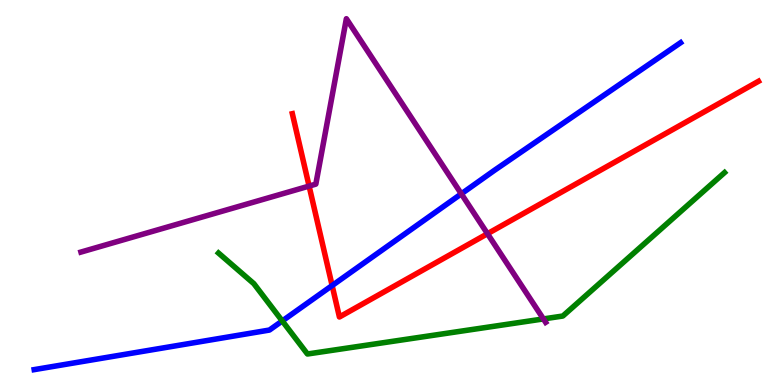[{'lines': ['blue', 'red'], 'intersections': [{'x': 4.29, 'y': 2.58}]}, {'lines': ['green', 'red'], 'intersections': []}, {'lines': ['purple', 'red'], 'intersections': [{'x': 3.99, 'y': 5.17}, {'x': 6.29, 'y': 3.93}]}, {'lines': ['blue', 'green'], 'intersections': [{'x': 3.64, 'y': 1.66}]}, {'lines': ['blue', 'purple'], 'intersections': [{'x': 5.95, 'y': 4.97}]}, {'lines': ['green', 'purple'], 'intersections': [{'x': 7.01, 'y': 1.72}]}]